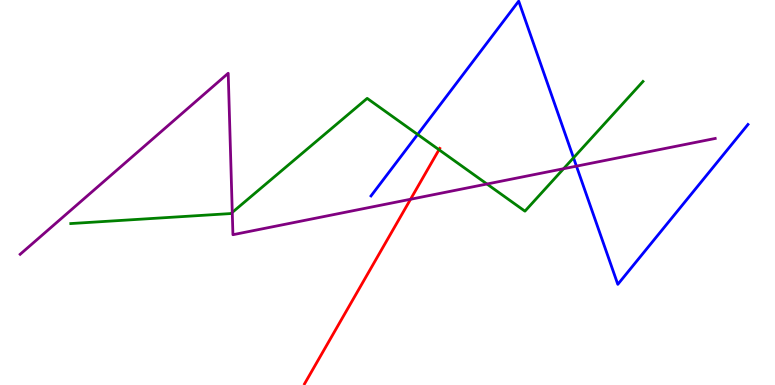[{'lines': ['blue', 'red'], 'intersections': []}, {'lines': ['green', 'red'], 'intersections': [{'x': 5.66, 'y': 6.11}]}, {'lines': ['purple', 'red'], 'intersections': [{'x': 5.3, 'y': 4.82}]}, {'lines': ['blue', 'green'], 'intersections': [{'x': 5.39, 'y': 6.51}, {'x': 7.4, 'y': 5.9}]}, {'lines': ['blue', 'purple'], 'intersections': [{'x': 7.44, 'y': 5.68}]}, {'lines': ['green', 'purple'], 'intersections': [{'x': 3.0, 'y': 4.48}, {'x': 6.28, 'y': 5.22}, {'x': 7.27, 'y': 5.62}]}]